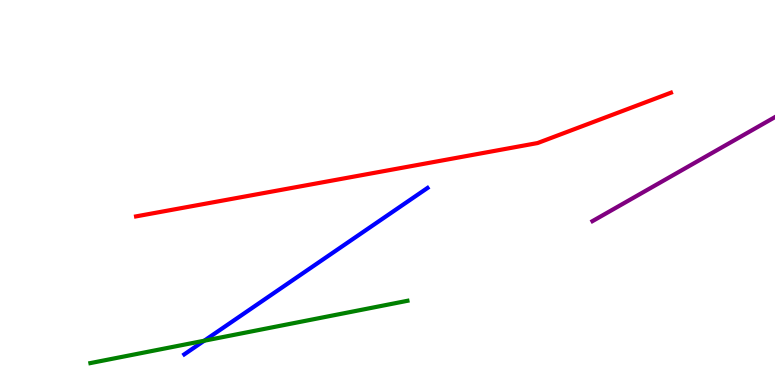[{'lines': ['blue', 'red'], 'intersections': []}, {'lines': ['green', 'red'], 'intersections': []}, {'lines': ['purple', 'red'], 'intersections': []}, {'lines': ['blue', 'green'], 'intersections': [{'x': 2.63, 'y': 1.15}]}, {'lines': ['blue', 'purple'], 'intersections': []}, {'lines': ['green', 'purple'], 'intersections': []}]